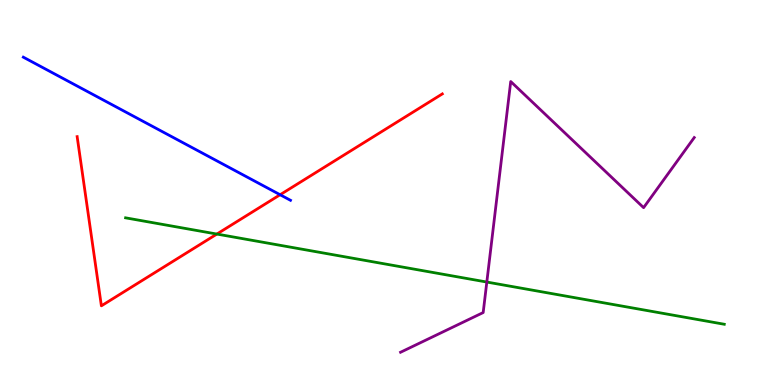[{'lines': ['blue', 'red'], 'intersections': [{'x': 3.61, 'y': 4.94}]}, {'lines': ['green', 'red'], 'intersections': [{'x': 2.8, 'y': 3.92}]}, {'lines': ['purple', 'red'], 'intersections': []}, {'lines': ['blue', 'green'], 'intersections': []}, {'lines': ['blue', 'purple'], 'intersections': []}, {'lines': ['green', 'purple'], 'intersections': [{'x': 6.28, 'y': 2.67}]}]